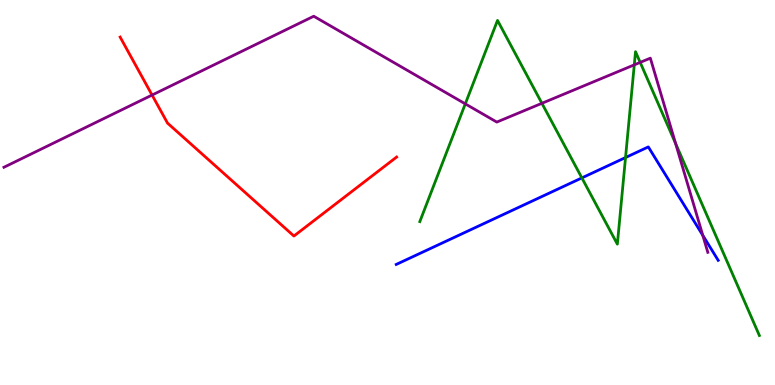[{'lines': ['blue', 'red'], 'intersections': []}, {'lines': ['green', 'red'], 'intersections': []}, {'lines': ['purple', 'red'], 'intersections': [{'x': 1.96, 'y': 7.53}]}, {'lines': ['blue', 'green'], 'intersections': [{'x': 7.51, 'y': 5.38}, {'x': 8.07, 'y': 5.91}]}, {'lines': ['blue', 'purple'], 'intersections': [{'x': 9.07, 'y': 3.89}]}, {'lines': ['green', 'purple'], 'intersections': [{'x': 6.0, 'y': 7.3}, {'x': 6.99, 'y': 7.32}, {'x': 8.18, 'y': 8.32}, {'x': 8.26, 'y': 8.38}, {'x': 8.72, 'y': 6.27}]}]